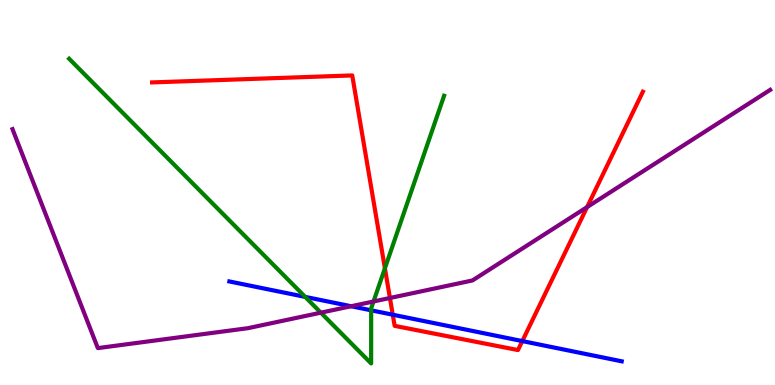[{'lines': ['blue', 'red'], 'intersections': [{'x': 5.07, 'y': 1.83}, {'x': 6.74, 'y': 1.14}]}, {'lines': ['green', 'red'], 'intersections': [{'x': 4.97, 'y': 3.03}]}, {'lines': ['purple', 'red'], 'intersections': [{'x': 5.03, 'y': 2.26}, {'x': 7.58, 'y': 4.62}]}, {'lines': ['blue', 'green'], 'intersections': [{'x': 3.94, 'y': 2.29}, {'x': 4.79, 'y': 1.94}]}, {'lines': ['blue', 'purple'], 'intersections': [{'x': 4.53, 'y': 2.05}]}, {'lines': ['green', 'purple'], 'intersections': [{'x': 4.14, 'y': 1.88}, {'x': 4.82, 'y': 2.17}]}]